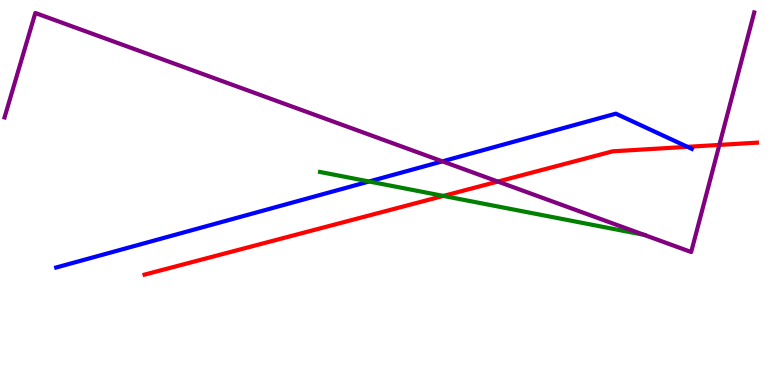[{'lines': ['blue', 'red'], 'intersections': [{'x': 8.87, 'y': 6.19}]}, {'lines': ['green', 'red'], 'intersections': [{'x': 5.72, 'y': 4.91}]}, {'lines': ['purple', 'red'], 'intersections': [{'x': 6.42, 'y': 5.28}, {'x': 9.28, 'y': 6.24}]}, {'lines': ['blue', 'green'], 'intersections': [{'x': 4.76, 'y': 5.29}]}, {'lines': ['blue', 'purple'], 'intersections': [{'x': 5.71, 'y': 5.81}]}, {'lines': ['green', 'purple'], 'intersections': [{'x': 8.31, 'y': 3.9}]}]